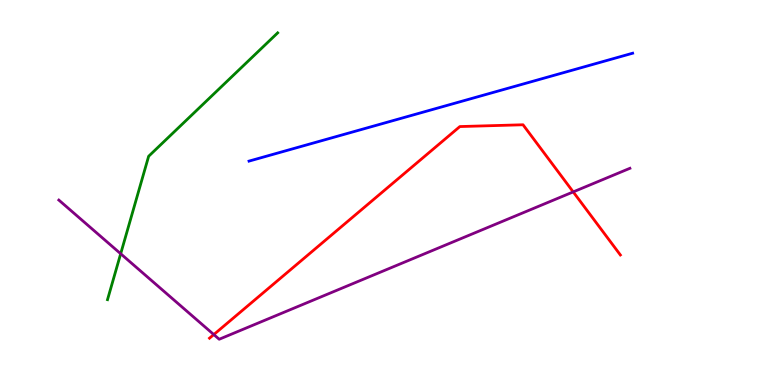[{'lines': ['blue', 'red'], 'intersections': []}, {'lines': ['green', 'red'], 'intersections': []}, {'lines': ['purple', 'red'], 'intersections': [{'x': 2.76, 'y': 1.31}, {'x': 7.4, 'y': 5.02}]}, {'lines': ['blue', 'green'], 'intersections': []}, {'lines': ['blue', 'purple'], 'intersections': []}, {'lines': ['green', 'purple'], 'intersections': [{'x': 1.56, 'y': 3.41}]}]